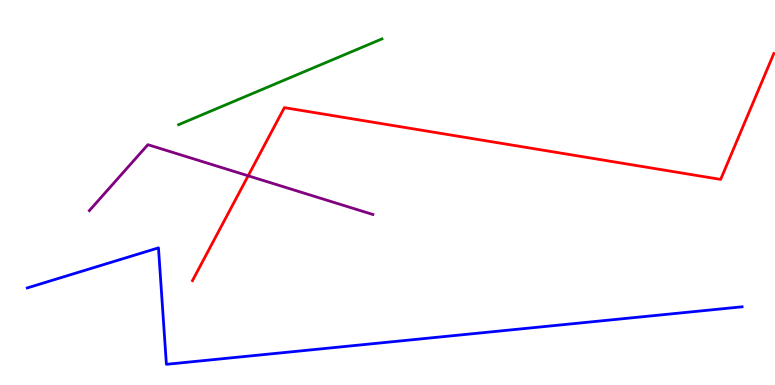[{'lines': ['blue', 'red'], 'intersections': []}, {'lines': ['green', 'red'], 'intersections': []}, {'lines': ['purple', 'red'], 'intersections': [{'x': 3.2, 'y': 5.43}]}, {'lines': ['blue', 'green'], 'intersections': []}, {'lines': ['blue', 'purple'], 'intersections': []}, {'lines': ['green', 'purple'], 'intersections': []}]